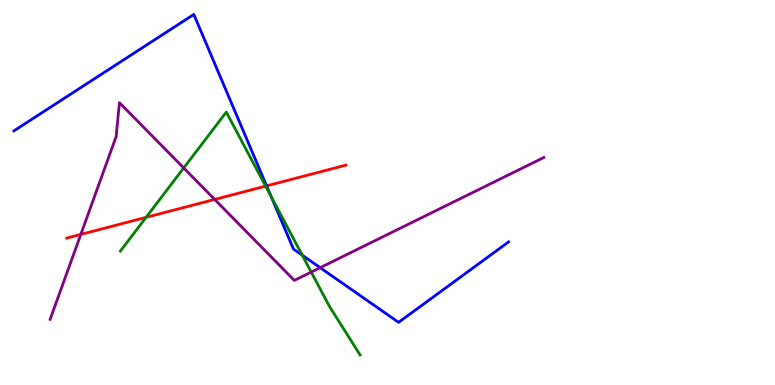[{'lines': ['blue', 'red'], 'intersections': [{'x': 3.44, 'y': 5.17}]}, {'lines': ['green', 'red'], 'intersections': [{'x': 1.88, 'y': 4.35}, {'x': 3.43, 'y': 5.17}]}, {'lines': ['purple', 'red'], 'intersections': [{'x': 1.04, 'y': 3.91}, {'x': 2.77, 'y': 4.82}]}, {'lines': ['blue', 'green'], 'intersections': [{'x': 3.5, 'y': 4.89}, {'x': 3.9, 'y': 3.37}]}, {'lines': ['blue', 'purple'], 'intersections': [{'x': 4.13, 'y': 3.05}]}, {'lines': ['green', 'purple'], 'intersections': [{'x': 2.37, 'y': 5.64}, {'x': 4.02, 'y': 2.93}]}]